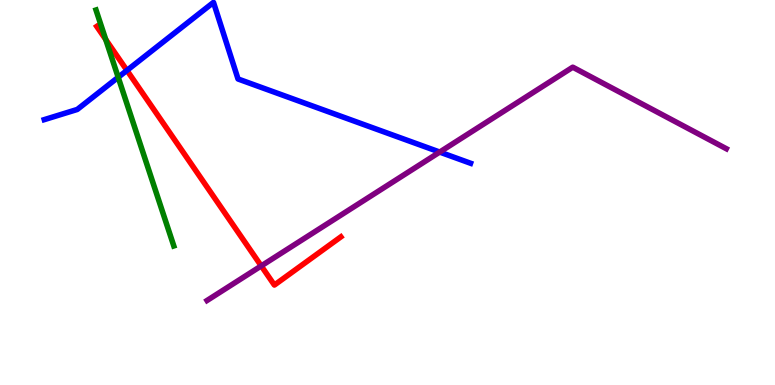[{'lines': ['blue', 'red'], 'intersections': [{'x': 1.64, 'y': 8.17}]}, {'lines': ['green', 'red'], 'intersections': [{'x': 1.36, 'y': 8.97}]}, {'lines': ['purple', 'red'], 'intersections': [{'x': 3.37, 'y': 3.09}]}, {'lines': ['blue', 'green'], 'intersections': [{'x': 1.53, 'y': 7.99}]}, {'lines': ['blue', 'purple'], 'intersections': [{'x': 5.67, 'y': 6.05}]}, {'lines': ['green', 'purple'], 'intersections': []}]